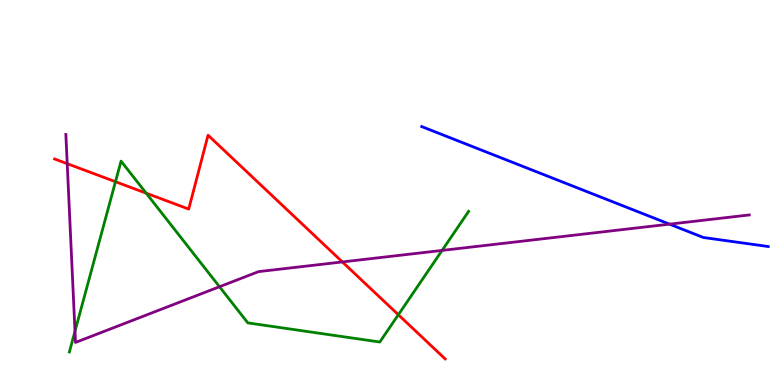[{'lines': ['blue', 'red'], 'intersections': []}, {'lines': ['green', 'red'], 'intersections': [{'x': 1.49, 'y': 5.28}, {'x': 1.89, 'y': 4.98}, {'x': 5.14, 'y': 1.82}]}, {'lines': ['purple', 'red'], 'intersections': [{'x': 0.867, 'y': 5.75}, {'x': 4.42, 'y': 3.2}]}, {'lines': ['blue', 'green'], 'intersections': []}, {'lines': ['blue', 'purple'], 'intersections': [{'x': 8.64, 'y': 4.18}]}, {'lines': ['green', 'purple'], 'intersections': [{'x': 0.968, 'y': 1.4}, {'x': 2.83, 'y': 2.55}, {'x': 5.7, 'y': 3.5}]}]